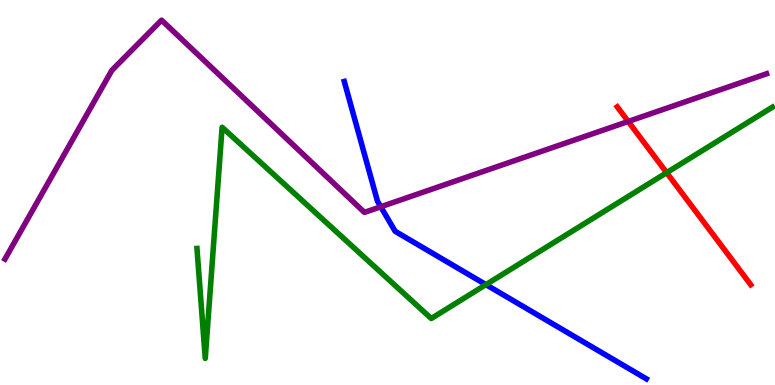[{'lines': ['blue', 'red'], 'intersections': []}, {'lines': ['green', 'red'], 'intersections': [{'x': 8.6, 'y': 5.51}]}, {'lines': ['purple', 'red'], 'intersections': [{'x': 8.11, 'y': 6.85}]}, {'lines': ['blue', 'green'], 'intersections': [{'x': 6.27, 'y': 2.61}]}, {'lines': ['blue', 'purple'], 'intersections': [{'x': 4.91, 'y': 4.63}]}, {'lines': ['green', 'purple'], 'intersections': []}]